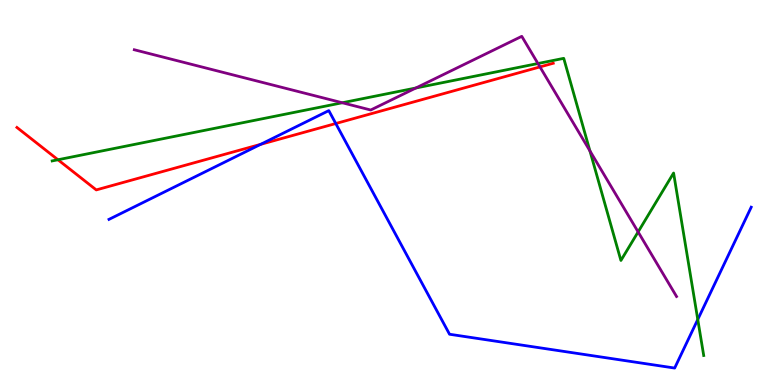[{'lines': ['blue', 'red'], 'intersections': [{'x': 3.36, 'y': 6.25}, {'x': 4.33, 'y': 6.79}]}, {'lines': ['green', 'red'], 'intersections': [{'x': 0.748, 'y': 5.85}]}, {'lines': ['purple', 'red'], 'intersections': [{'x': 6.97, 'y': 8.26}]}, {'lines': ['blue', 'green'], 'intersections': [{'x': 9.0, 'y': 1.7}]}, {'lines': ['blue', 'purple'], 'intersections': []}, {'lines': ['green', 'purple'], 'intersections': [{'x': 4.42, 'y': 7.33}, {'x': 5.37, 'y': 7.71}, {'x': 6.94, 'y': 8.35}, {'x': 7.61, 'y': 6.08}, {'x': 8.23, 'y': 3.98}]}]